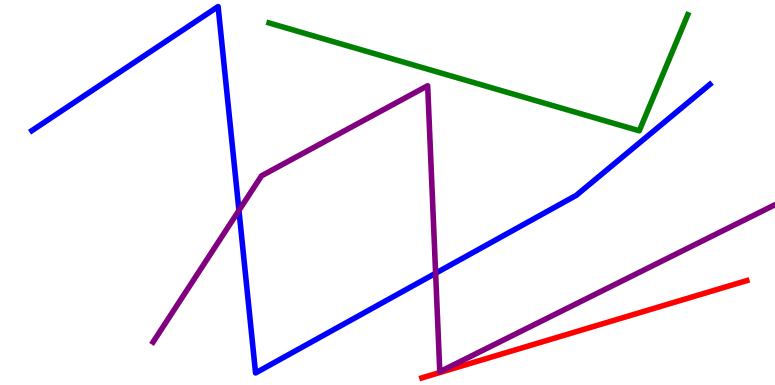[{'lines': ['blue', 'red'], 'intersections': []}, {'lines': ['green', 'red'], 'intersections': []}, {'lines': ['purple', 'red'], 'intersections': []}, {'lines': ['blue', 'green'], 'intersections': []}, {'lines': ['blue', 'purple'], 'intersections': [{'x': 3.08, 'y': 4.53}, {'x': 5.62, 'y': 2.9}]}, {'lines': ['green', 'purple'], 'intersections': []}]